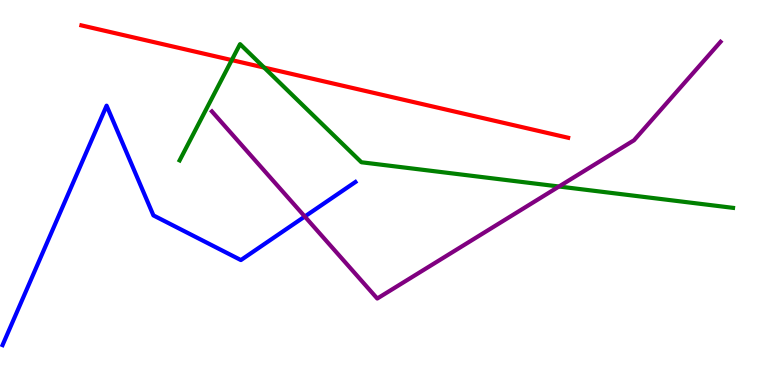[{'lines': ['blue', 'red'], 'intersections': []}, {'lines': ['green', 'red'], 'intersections': [{'x': 2.99, 'y': 8.44}, {'x': 3.41, 'y': 8.24}]}, {'lines': ['purple', 'red'], 'intersections': []}, {'lines': ['blue', 'green'], 'intersections': []}, {'lines': ['blue', 'purple'], 'intersections': [{'x': 3.93, 'y': 4.38}]}, {'lines': ['green', 'purple'], 'intersections': [{'x': 7.21, 'y': 5.16}]}]